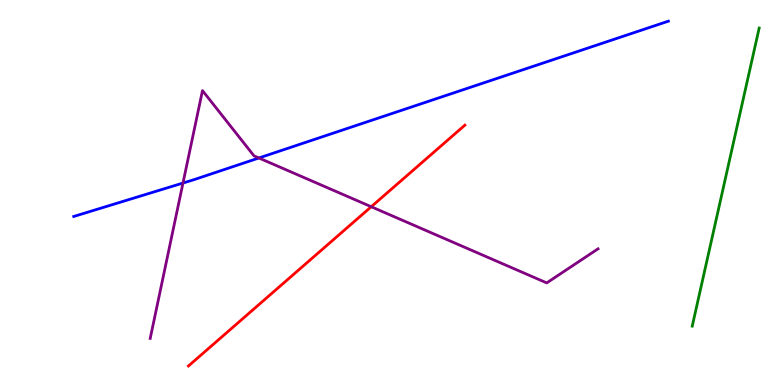[{'lines': ['blue', 'red'], 'intersections': []}, {'lines': ['green', 'red'], 'intersections': []}, {'lines': ['purple', 'red'], 'intersections': [{'x': 4.79, 'y': 4.63}]}, {'lines': ['blue', 'green'], 'intersections': []}, {'lines': ['blue', 'purple'], 'intersections': [{'x': 2.36, 'y': 5.25}, {'x': 3.34, 'y': 5.9}]}, {'lines': ['green', 'purple'], 'intersections': []}]